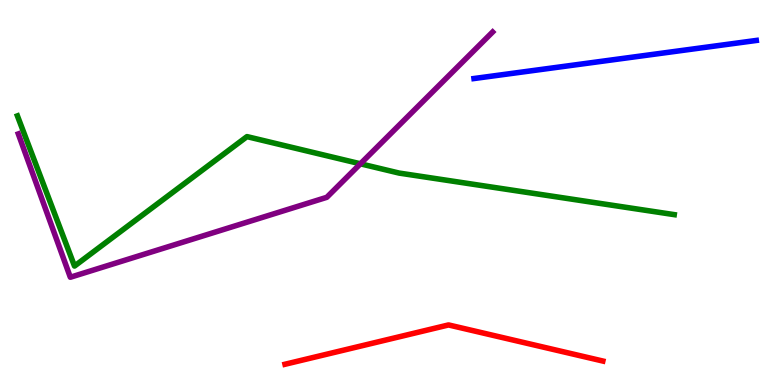[{'lines': ['blue', 'red'], 'intersections': []}, {'lines': ['green', 'red'], 'intersections': []}, {'lines': ['purple', 'red'], 'intersections': []}, {'lines': ['blue', 'green'], 'intersections': []}, {'lines': ['blue', 'purple'], 'intersections': []}, {'lines': ['green', 'purple'], 'intersections': [{'x': 4.65, 'y': 5.75}]}]